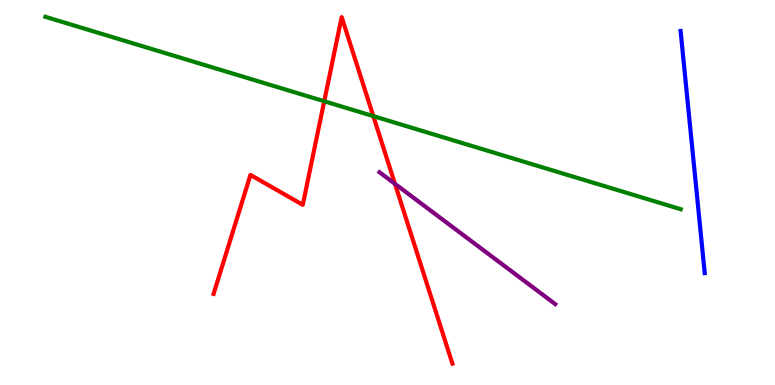[{'lines': ['blue', 'red'], 'intersections': []}, {'lines': ['green', 'red'], 'intersections': [{'x': 4.18, 'y': 7.37}, {'x': 4.82, 'y': 6.98}]}, {'lines': ['purple', 'red'], 'intersections': [{'x': 5.1, 'y': 5.23}]}, {'lines': ['blue', 'green'], 'intersections': []}, {'lines': ['blue', 'purple'], 'intersections': []}, {'lines': ['green', 'purple'], 'intersections': []}]